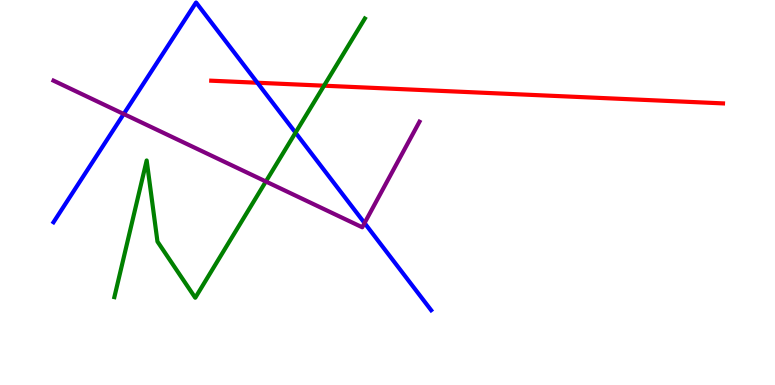[{'lines': ['blue', 'red'], 'intersections': [{'x': 3.32, 'y': 7.85}]}, {'lines': ['green', 'red'], 'intersections': [{'x': 4.18, 'y': 7.77}]}, {'lines': ['purple', 'red'], 'intersections': []}, {'lines': ['blue', 'green'], 'intersections': [{'x': 3.81, 'y': 6.55}]}, {'lines': ['blue', 'purple'], 'intersections': [{'x': 1.6, 'y': 7.04}, {'x': 4.7, 'y': 4.21}]}, {'lines': ['green', 'purple'], 'intersections': [{'x': 3.43, 'y': 5.29}]}]